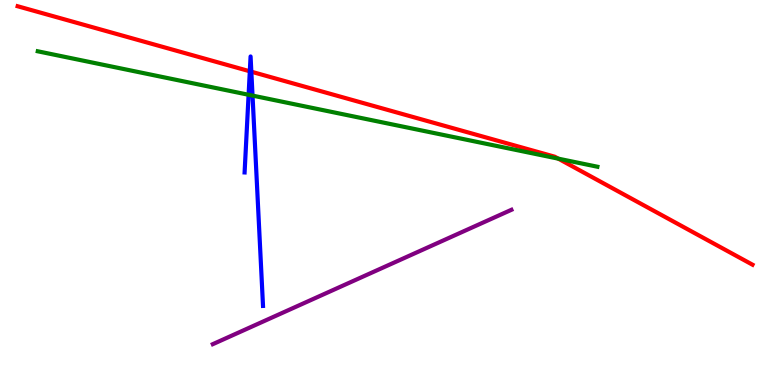[{'lines': ['blue', 'red'], 'intersections': [{'x': 3.22, 'y': 8.15}, {'x': 3.24, 'y': 8.14}]}, {'lines': ['green', 'red'], 'intersections': [{'x': 7.2, 'y': 5.88}]}, {'lines': ['purple', 'red'], 'intersections': []}, {'lines': ['blue', 'green'], 'intersections': [{'x': 3.21, 'y': 7.54}, {'x': 3.26, 'y': 7.52}]}, {'lines': ['blue', 'purple'], 'intersections': []}, {'lines': ['green', 'purple'], 'intersections': []}]